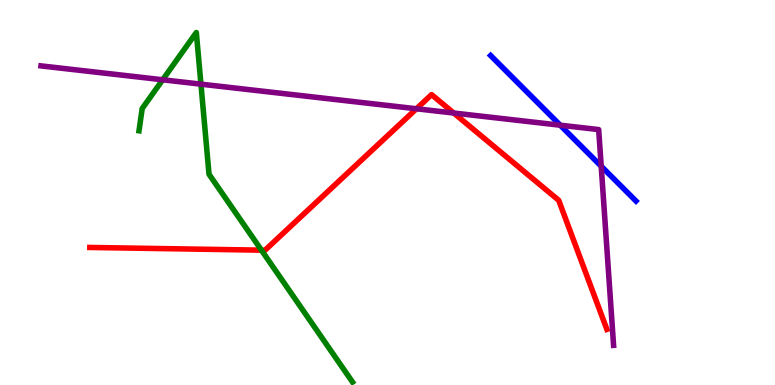[{'lines': ['blue', 'red'], 'intersections': []}, {'lines': ['green', 'red'], 'intersections': [{'x': 3.37, 'y': 3.5}]}, {'lines': ['purple', 'red'], 'intersections': [{'x': 5.37, 'y': 7.17}, {'x': 5.85, 'y': 7.06}]}, {'lines': ['blue', 'green'], 'intersections': []}, {'lines': ['blue', 'purple'], 'intersections': [{'x': 7.23, 'y': 6.75}, {'x': 7.76, 'y': 5.68}]}, {'lines': ['green', 'purple'], 'intersections': [{'x': 2.1, 'y': 7.93}, {'x': 2.59, 'y': 7.81}]}]